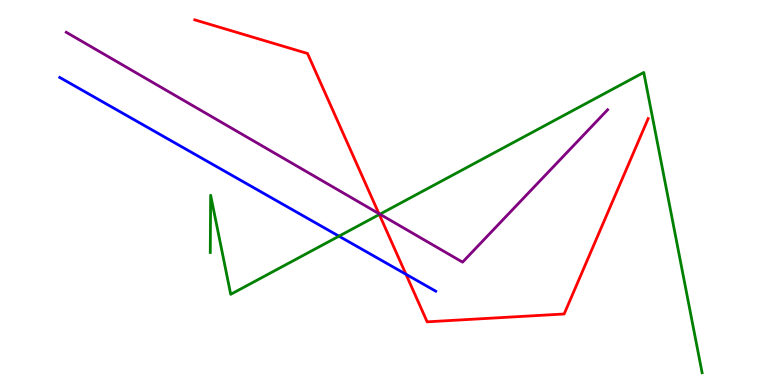[{'lines': ['blue', 'red'], 'intersections': [{'x': 5.24, 'y': 2.88}]}, {'lines': ['green', 'red'], 'intersections': [{'x': 4.89, 'y': 4.43}]}, {'lines': ['purple', 'red'], 'intersections': [{'x': 4.89, 'y': 4.45}]}, {'lines': ['blue', 'green'], 'intersections': [{'x': 4.37, 'y': 3.87}]}, {'lines': ['blue', 'purple'], 'intersections': []}, {'lines': ['green', 'purple'], 'intersections': [{'x': 4.9, 'y': 4.44}]}]